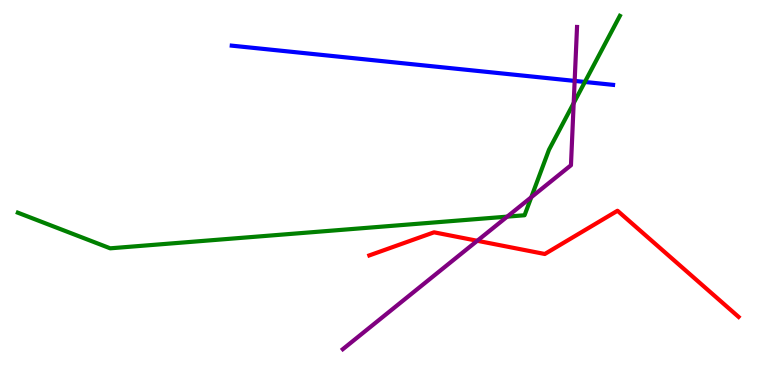[{'lines': ['blue', 'red'], 'intersections': []}, {'lines': ['green', 'red'], 'intersections': []}, {'lines': ['purple', 'red'], 'intersections': [{'x': 6.16, 'y': 3.75}]}, {'lines': ['blue', 'green'], 'intersections': [{'x': 7.55, 'y': 7.87}]}, {'lines': ['blue', 'purple'], 'intersections': [{'x': 7.41, 'y': 7.9}]}, {'lines': ['green', 'purple'], 'intersections': [{'x': 6.54, 'y': 4.37}, {'x': 6.86, 'y': 4.88}, {'x': 7.4, 'y': 7.32}]}]